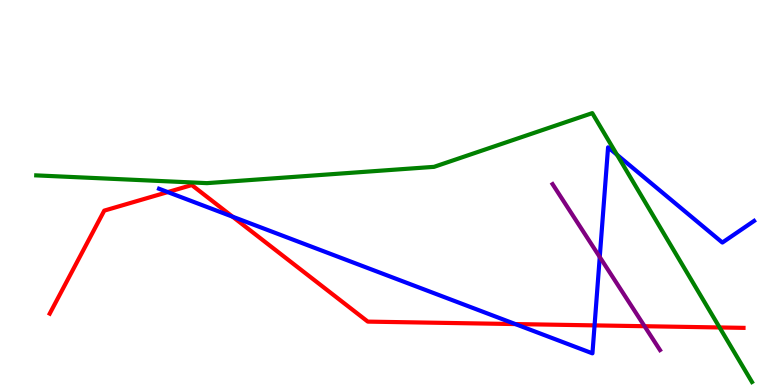[{'lines': ['blue', 'red'], 'intersections': [{'x': 2.16, 'y': 5.01}, {'x': 3.0, 'y': 4.37}, {'x': 6.65, 'y': 1.58}, {'x': 7.67, 'y': 1.55}]}, {'lines': ['green', 'red'], 'intersections': [{'x': 9.28, 'y': 1.49}]}, {'lines': ['purple', 'red'], 'intersections': [{'x': 8.32, 'y': 1.53}]}, {'lines': ['blue', 'green'], 'intersections': [{'x': 7.96, 'y': 5.98}]}, {'lines': ['blue', 'purple'], 'intersections': [{'x': 7.74, 'y': 3.32}]}, {'lines': ['green', 'purple'], 'intersections': []}]